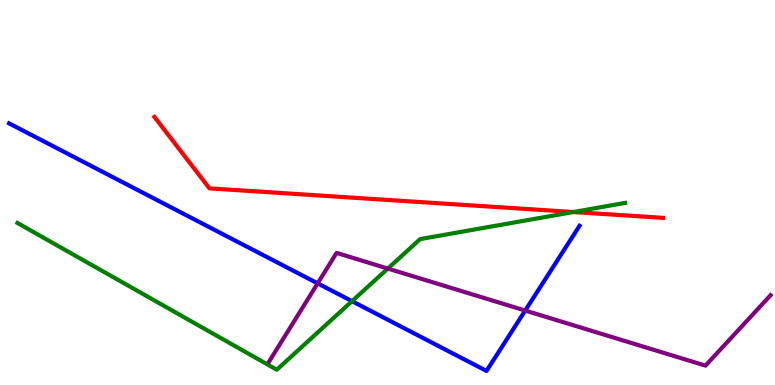[{'lines': ['blue', 'red'], 'intersections': []}, {'lines': ['green', 'red'], 'intersections': [{'x': 7.4, 'y': 4.49}]}, {'lines': ['purple', 'red'], 'intersections': []}, {'lines': ['blue', 'green'], 'intersections': [{'x': 4.54, 'y': 2.18}]}, {'lines': ['blue', 'purple'], 'intersections': [{'x': 4.1, 'y': 2.64}, {'x': 6.78, 'y': 1.93}]}, {'lines': ['green', 'purple'], 'intersections': [{'x': 5.0, 'y': 3.02}]}]